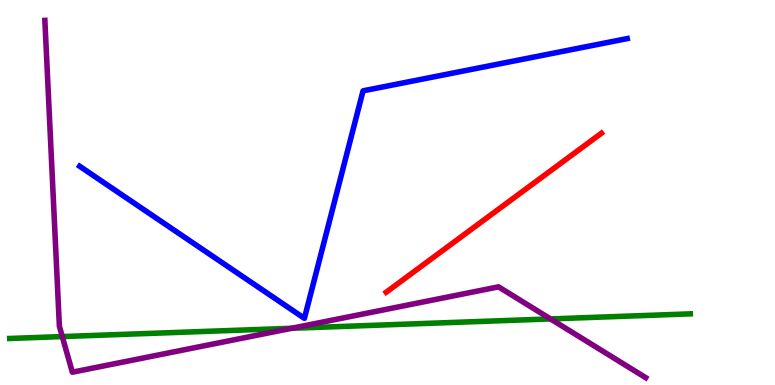[{'lines': ['blue', 'red'], 'intersections': []}, {'lines': ['green', 'red'], 'intersections': []}, {'lines': ['purple', 'red'], 'intersections': []}, {'lines': ['blue', 'green'], 'intersections': []}, {'lines': ['blue', 'purple'], 'intersections': []}, {'lines': ['green', 'purple'], 'intersections': [{'x': 0.804, 'y': 1.26}, {'x': 3.76, 'y': 1.47}, {'x': 7.1, 'y': 1.72}]}]